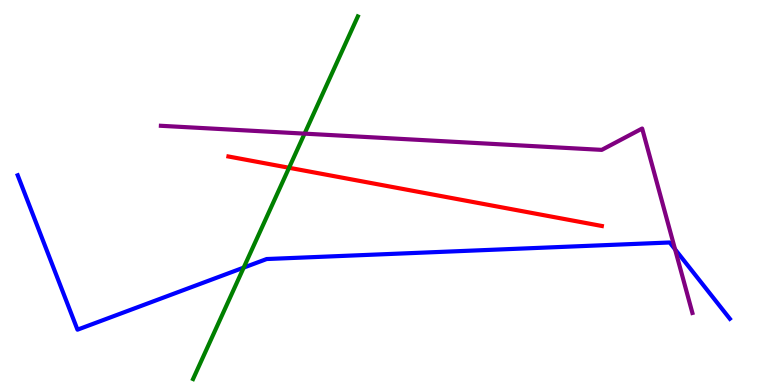[{'lines': ['blue', 'red'], 'intersections': []}, {'lines': ['green', 'red'], 'intersections': [{'x': 3.73, 'y': 5.64}]}, {'lines': ['purple', 'red'], 'intersections': []}, {'lines': ['blue', 'green'], 'intersections': [{'x': 3.14, 'y': 3.05}]}, {'lines': ['blue', 'purple'], 'intersections': [{'x': 8.71, 'y': 3.52}]}, {'lines': ['green', 'purple'], 'intersections': [{'x': 3.93, 'y': 6.53}]}]